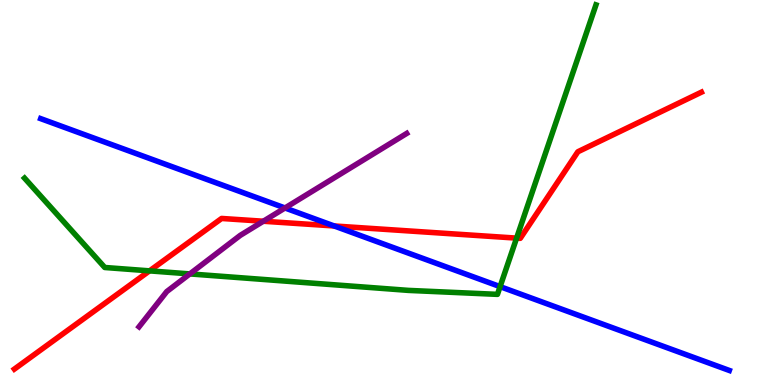[{'lines': ['blue', 'red'], 'intersections': [{'x': 4.31, 'y': 4.13}]}, {'lines': ['green', 'red'], 'intersections': [{'x': 1.93, 'y': 2.96}, {'x': 6.67, 'y': 3.81}]}, {'lines': ['purple', 'red'], 'intersections': [{'x': 3.4, 'y': 4.25}]}, {'lines': ['blue', 'green'], 'intersections': [{'x': 6.45, 'y': 2.56}]}, {'lines': ['blue', 'purple'], 'intersections': [{'x': 3.68, 'y': 4.6}]}, {'lines': ['green', 'purple'], 'intersections': [{'x': 2.45, 'y': 2.89}]}]